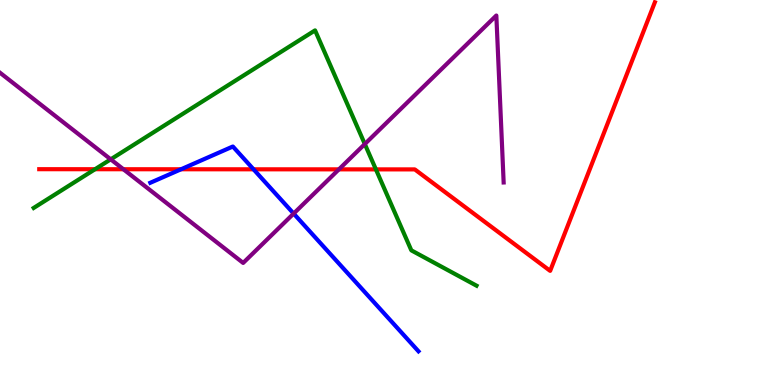[{'lines': ['blue', 'red'], 'intersections': [{'x': 2.34, 'y': 5.6}, {'x': 3.27, 'y': 5.6}]}, {'lines': ['green', 'red'], 'intersections': [{'x': 1.23, 'y': 5.6}, {'x': 4.85, 'y': 5.6}]}, {'lines': ['purple', 'red'], 'intersections': [{'x': 1.59, 'y': 5.6}, {'x': 4.37, 'y': 5.6}]}, {'lines': ['blue', 'green'], 'intersections': []}, {'lines': ['blue', 'purple'], 'intersections': [{'x': 3.79, 'y': 4.45}]}, {'lines': ['green', 'purple'], 'intersections': [{'x': 1.43, 'y': 5.86}, {'x': 4.71, 'y': 6.26}]}]